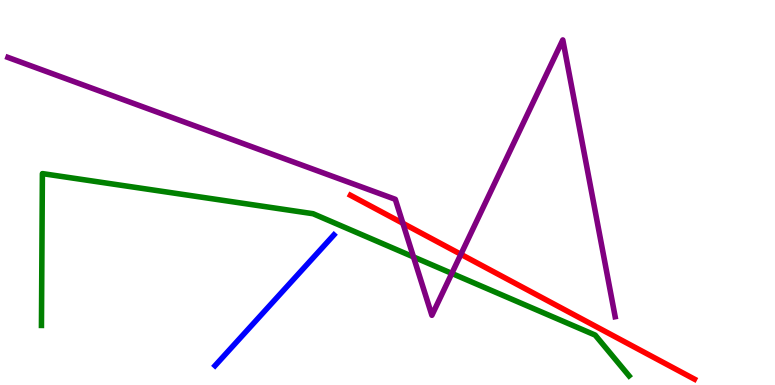[{'lines': ['blue', 'red'], 'intersections': []}, {'lines': ['green', 'red'], 'intersections': []}, {'lines': ['purple', 'red'], 'intersections': [{'x': 5.2, 'y': 4.2}, {'x': 5.95, 'y': 3.39}]}, {'lines': ['blue', 'green'], 'intersections': []}, {'lines': ['blue', 'purple'], 'intersections': []}, {'lines': ['green', 'purple'], 'intersections': [{'x': 5.34, 'y': 3.33}, {'x': 5.83, 'y': 2.9}]}]